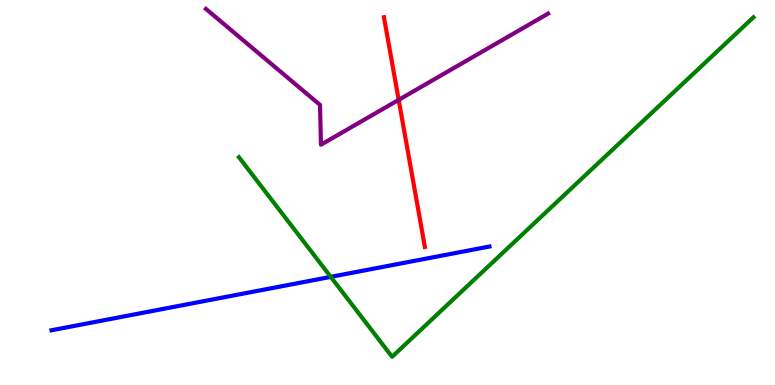[{'lines': ['blue', 'red'], 'intersections': []}, {'lines': ['green', 'red'], 'intersections': []}, {'lines': ['purple', 'red'], 'intersections': [{'x': 5.14, 'y': 7.41}]}, {'lines': ['blue', 'green'], 'intersections': [{'x': 4.27, 'y': 2.81}]}, {'lines': ['blue', 'purple'], 'intersections': []}, {'lines': ['green', 'purple'], 'intersections': []}]